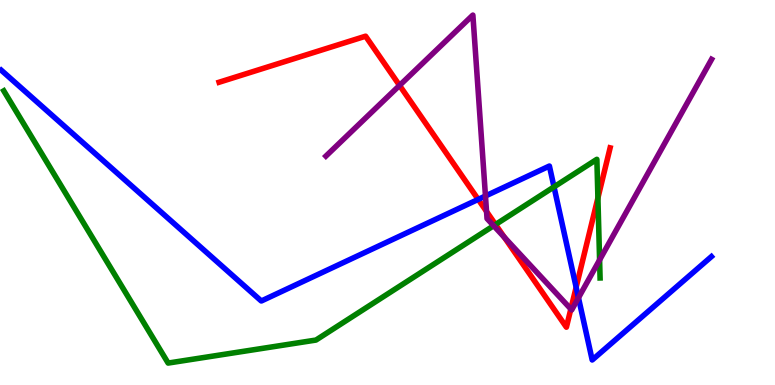[{'lines': ['blue', 'red'], 'intersections': [{'x': 6.17, 'y': 4.82}, {'x': 7.43, 'y': 2.54}]}, {'lines': ['green', 'red'], 'intersections': [{'x': 6.39, 'y': 4.17}, {'x': 7.72, 'y': 4.86}]}, {'lines': ['purple', 'red'], 'intersections': [{'x': 5.16, 'y': 7.78}, {'x': 6.28, 'y': 4.51}, {'x': 6.51, 'y': 3.84}, {'x': 7.37, 'y': 1.97}]}, {'lines': ['blue', 'green'], 'intersections': [{'x': 7.15, 'y': 5.15}]}, {'lines': ['blue', 'purple'], 'intersections': [{'x': 6.26, 'y': 4.91}, {'x': 7.46, 'y': 2.27}]}, {'lines': ['green', 'purple'], 'intersections': [{'x': 6.37, 'y': 4.14}, {'x': 7.74, 'y': 3.25}]}]